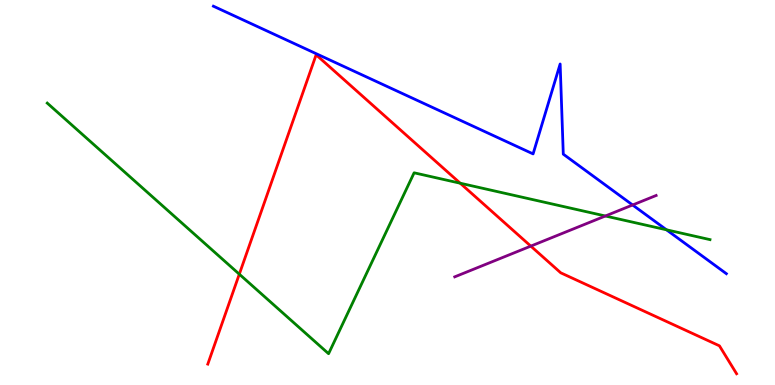[{'lines': ['blue', 'red'], 'intersections': []}, {'lines': ['green', 'red'], 'intersections': [{'x': 3.09, 'y': 2.88}, {'x': 5.94, 'y': 5.24}]}, {'lines': ['purple', 'red'], 'intersections': [{'x': 6.85, 'y': 3.61}]}, {'lines': ['blue', 'green'], 'intersections': [{'x': 8.6, 'y': 4.03}]}, {'lines': ['blue', 'purple'], 'intersections': [{'x': 8.16, 'y': 4.68}]}, {'lines': ['green', 'purple'], 'intersections': [{'x': 7.81, 'y': 4.39}]}]